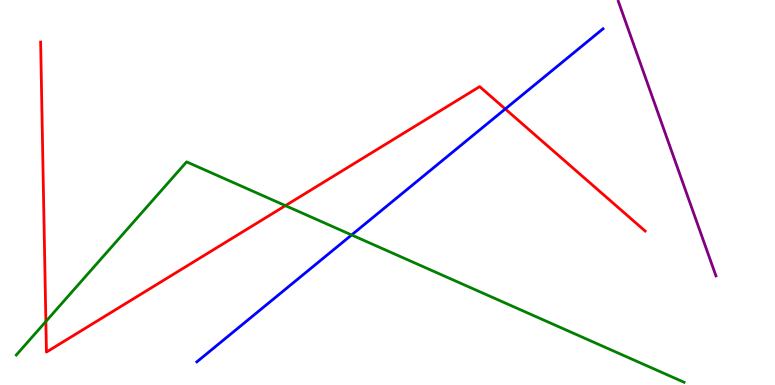[{'lines': ['blue', 'red'], 'intersections': [{'x': 6.52, 'y': 7.17}]}, {'lines': ['green', 'red'], 'intersections': [{'x': 0.592, 'y': 1.65}, {'x': 3.68, 'y': 4.66}]}, {'lines': ['purple', 'red'], 'intersections': []}, {'lines': ['blue', 'green'], 'intersections': [{'x': 4.54, 'y': 3.9}]}, {'lines': ['blue', 'purple'], 'intersections': []}, {'lines': ['green', 'purple'], 'intersections': []}]